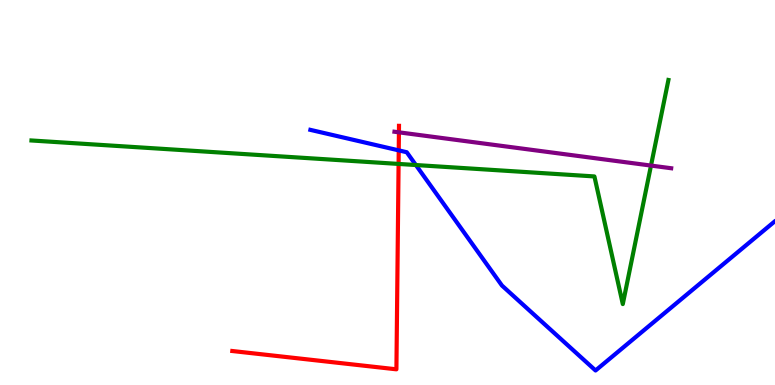[{'lines': ['blue', 'red'], 'intersections': [{'x': 5.14, 'y': 6.09}]}, {'lines': ['green', 'red'], 'intersections': [{'x': 5.14, 'y': 5.74}]}, {'lines': ['purple', 'red'], 'intersections': [{'x': 5.15, 'y': 6.56}]}, {'lines': ['blue', 'green'], 'intersections': [{'x': 5.37, 'y': 5.71}]}, {'lines': ['blue', 'purple'], 'intersections': []}, {'lines': ['green', 'purple'], 'intersections': [{'x': 8.4, 'y': 5.7}]}]